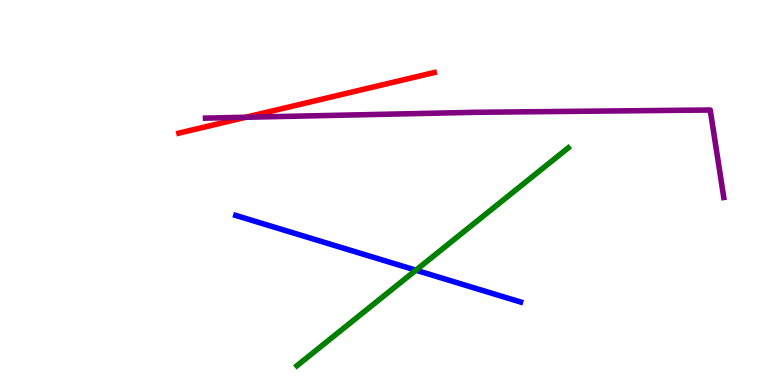[{'lines': ['blue', 'red'], 'intersections': []}, {'lines': ['green', 'red'], 'intersections': []}, {'lines': ['purple', 'red'], 'intersections': [{'x': 3.17, 'y': 6.95}]}, {'lines': ['blue', 'green'], 'intersections': [{'x': 5.37, 'y': 2.98}]}, {'lines': ['blue', 'purple'], 'intersections': []}, {'lines': ['green', 'purple'], 'intersections': []}]